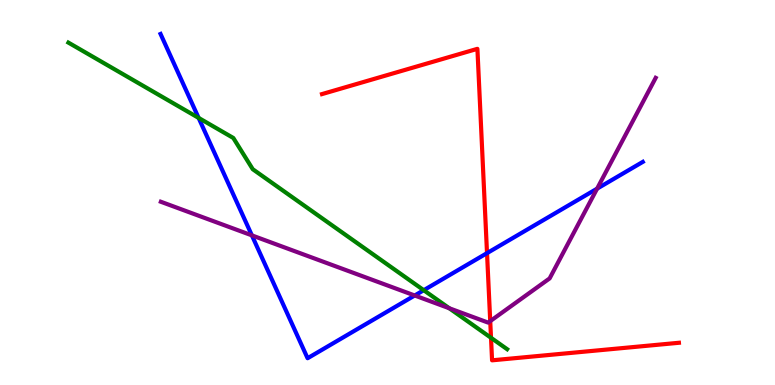[{'lines': ['blue', 'red'], 'intersections': [{'x': 6.28, 'y': 3.43}]}, {'lines': ['green', 'red'], 'intersections': [{'x': 6.34, 'y': 1.23}]}, {'lines': ['purple', 'red'], 'intersections': [{'x': 6.33, 'y': 1.66}]}, {'lines': ['blue', 'green'], 'intersections': [{'x': 2.56, 'y': 6.94}, {'x': 5.47, 'y': 2.46}]}, {'lines': ['blue', 'purple'], 'intersections': [{'x': 3.25, 'y': 3.89}, {'x': 5.35, 'y': 2.32}, {'x': 7.7, 'y': 5.1}]}, {'lines': ['green', 'purple'], 'intersections': [{'x': 5.8, 'y': 1.99}]}]